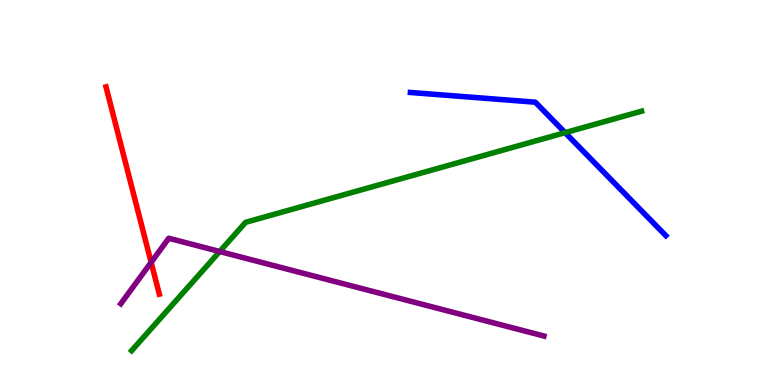[{'lines': ['blue', 'red'], 'intersections': []}, {'lines': ['green', 'red'], 'intersections': []}, {'lines': ['purple', 'red'], 'intersections': [{'x': 1.95, 'y': 3.19}]}, {'lines': ['blue', 'green'], 'intersections': [{'x': 7.29, 'y': 6.55}]}, {'lines': ['blue', 'purple'], 'intersections': []}, {'lines': ['green', 'purple'], 'intersections': [{'x': 2.83, 'y': 3.47}]}]